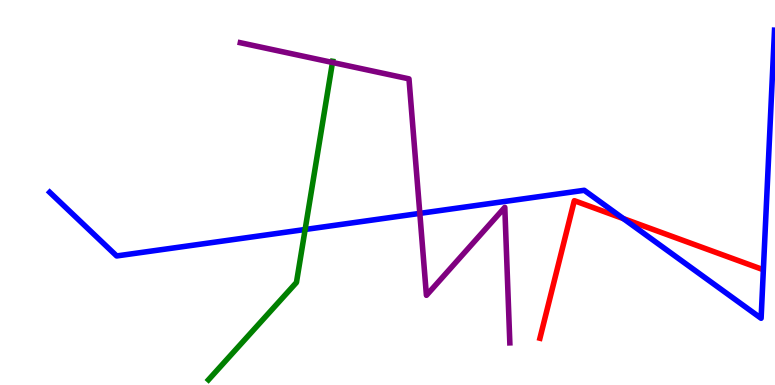[{'lines': ['blue', 'red'], 'intersections': [{'x': 8.04, 'y': 4.32}]}, {'lines': ['green', 'red'], 'intersections': []}, {'lines': ['purple', 'red'], 'intersections': []}, {'lines': ['blue', 'green'], 'intersections': [{'x': 3.94, 'y': 4.04}]}, {'lines': ['blue', 'purple'], 'intersections': [{'x': 5.42, 'y': 4.46}]}, {'lines': ['green', 'purple'], 'intersections': [{'x': 4.29, 'y': 8.38}]}]